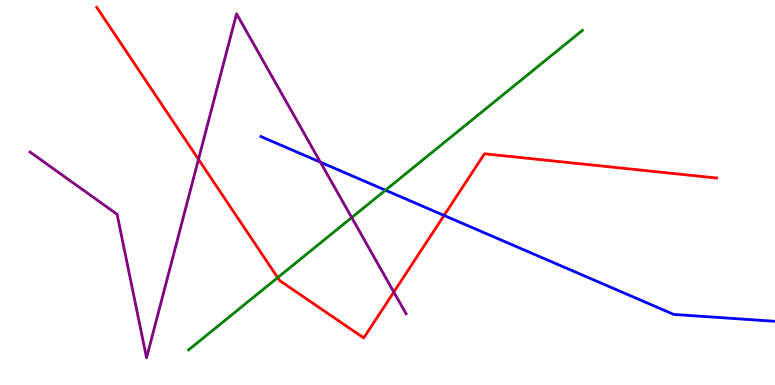[{'lines': ['blue', 'red'], 'intersections': [{'x': 5.73, 'y': 4.4}]}, {'lines': ['green', 'red'], 'intersections': [{'x': 3.58, 'y': 2.79}]}, {'lines': ['purple', 'red'], 'intersections': [{'x': 2.56, 'y': 5.86}, {'x': 5.08, 'y': 2.41}]}, {'lines': ['blue', 'green'], 'intersections': [{'x': 4.97, 'y': 5.06}]}, {'lines': ['blue', 'purple'], 'intersections': [{'x': 4.13, 'y': 5.79}]}, {'lines': ['green', 'purple'], 'intersections': [{'x': 4.54, 'y': 4.35}]}]